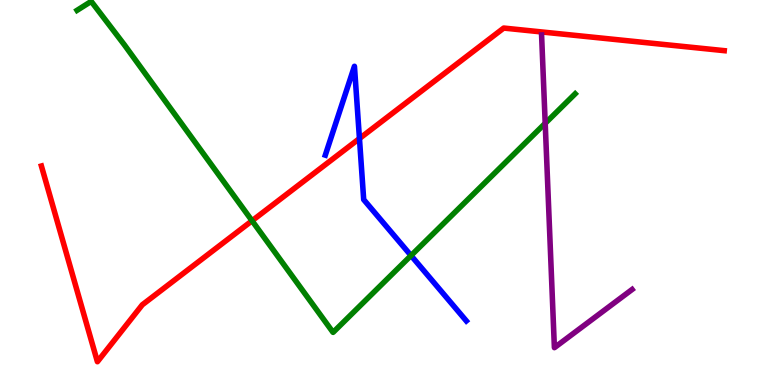[{'lines': ['blue', 'red'], 'intersections': [{'x': 4.64, 'y': 6.4}]}, {'lines': ['green', 'red'], 'intersections': [{'x': 3.25, 'y': 4.27}]}, {'lines': ['purple', 'red'], 'intersections': []}, {'lines': ['blue', 'green'], 'intersections': [{'x': 5.3, 'y': 3.36}]}, {'lines': ['blue', 'purple'], 'intersections': []}, {'lines': ['green', 'purple'], 'intersections': [{'x': 7.03, 'y': 6.8}]}]